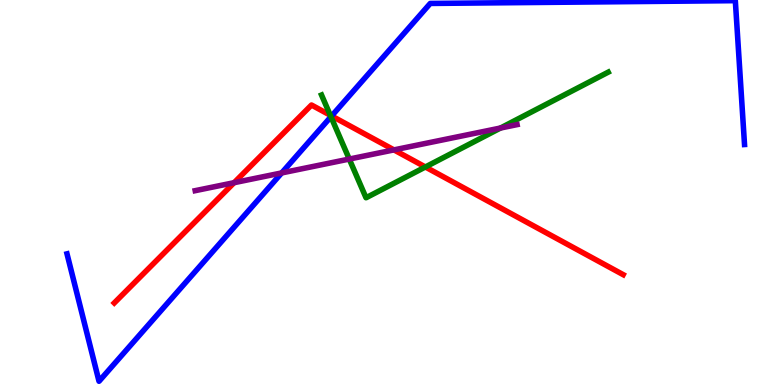[{'lines': ['blue', 'red'], 'intersections': [{'x': 4.28, 'y': 6.99}]}, {'lines': ['green', 'red'], 'intersections': [{'x': 4.26, 'y': 7.01}, {'x': 5.49, 'y': 5.66}]}, {'lines': ['purple', 'red'], 'intersections': [{'x': 3.02, 'y': 5.25}, {'x': 5.08, 'y': 6.11}]}, {'lines': ['blue', 'green'], 'intersections': [{'x': 4.27, 'y': 6.97}]}, {'lines': ['blue', 'purple'], 'intersections': [{'x': 3.63, 'y': 5.51}]}, {'lines': ['green', 'purple'], 'intersections': [{'x': 4.51, 'y': 5.87}, {'x': 6.46, 'y': 6.67}]}]